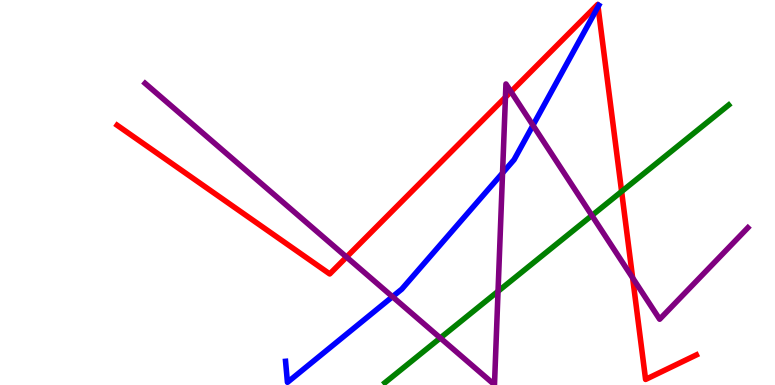[{'lines': ['blue', 'red'], 'intersections': [{'x': 7.72, 'y': 9.82}]}, {'lines': ['green', 'red'], 'intersections': [{'x': 8.02, 'y': 5.03}]}, {'lines': ['purple', 'red'], 'intersections': [{'x': 4.47, 'y': 3.32}, {'x': 6.52, 'y': 7.47}, {'x': 6.59, 'y': 7.62}, {'x': 8.16, 'y': 2.78}]}, {'lines': ['blue', 'green'], 'intersections': []}, {'lines': ['blue', 'purple'], 'intersections': [{'x': 5.06, 'y': 2.29}, {'x': 6.48, 'y': 5.51}, {'x': 6.88, 'y': 6.75}]}, {'lines': ['green', 'purple'], 'intersections': [{'x': 5.68, 'y': 1.22}, {'x': 6.43, 'y': 2.43}, {'x': 7.64, 'y': 4.4}]}]